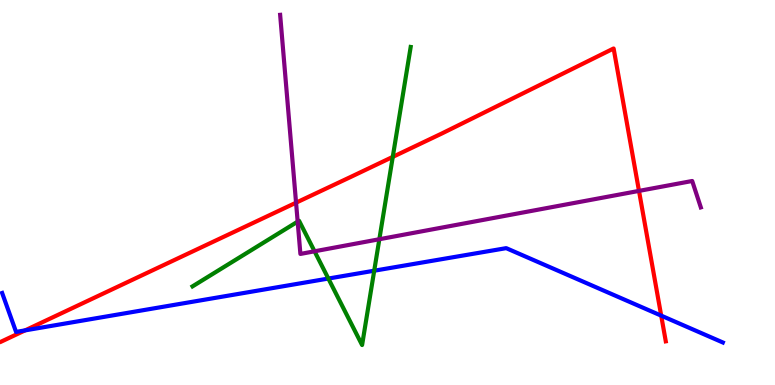[{'lines': ['blue', 'red'], 'intersections': [{'x': 0.323, 'y': 1.42}, {'x': 8.53, 'y': 1.8}]}, {'lines': ['green', 'red'], 'intersections': [{'x': 5.07, 'y': 5.92}]}, {'lines': ['purple', 'red'], 'intersections': [{'x': 3.82, 'y': 4.74}, {'x': 8.24, 'y': 5.04}]}, {'lines': ['blue', 'green'], 'intersections': [{'x': 4.24, 'y': 2.77}, {'x': 4.83, 'y': 2.97}]}, {'lines': ['blue', 'purple'], 'intersections': []}, {'lines': ['green', 'purple'], 'intersections': [{'x': 3.84, 'y': 4.24}, {'x': 4.06, 'y': 3.47}, {'x': 4.89, 'y': 3.79}]}]